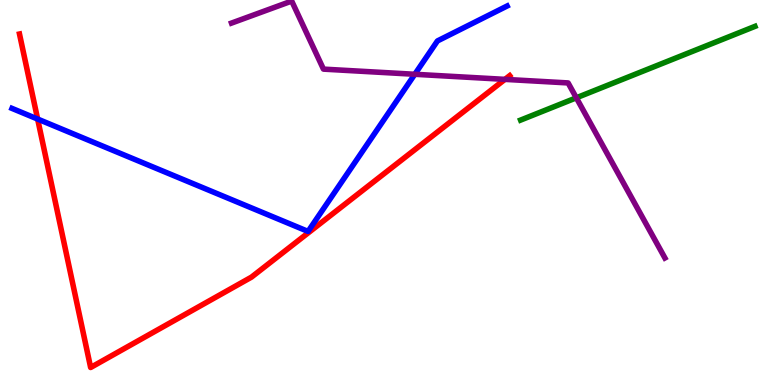[{'lines': ['blue', 'red'], 'intersections': [{'x': 0.486, 'y': 6.91}]}, {'lines': ['green', 'red'], 'intersections': []}, {'lines': ['purple', 'red'], 'intersections': [{'x': 6.52, 'y': 7.94}]}, {'lines': ['blue', 'green'], 'intersections': []}, {'lines': ['blue', 'purple'], 'intersections': [{'x': 5.35, 'y': 8.07}]}, {'lines': ['green', 'purple'], 'intersections': [{'x': 7.44, 'y': 7.46}]}]